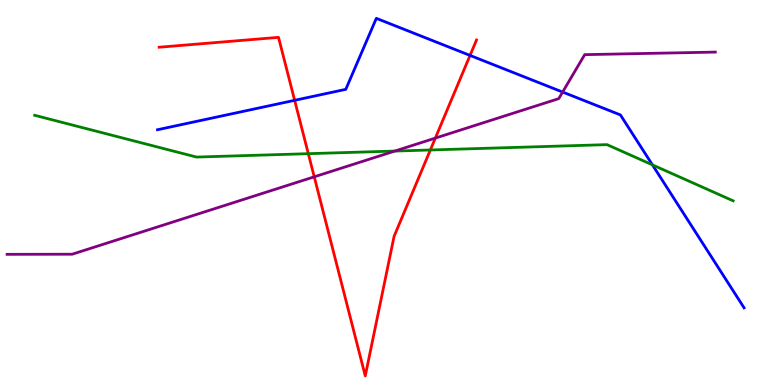[{'lines': ['blue', 'red'], 'intersections': [{'x': 3.8, 'y': 7.39}, {'x': 6.07, 'y': 8.56}]}, {'lines': ['green', 'red'], 'intersections': [{'x': 3.98, 'y': 6.01}, {'x': 5.55, 'y': 6.1}]}, {'lines': ['purple', 'red'], 'intersections': [{'x': 4.05, 'y': 5.41}, {'x': 5.62, 'y': 6.41}]}, {'lines': ['blue', 'green'], 'intersections': [{'x': 8.42, 'y': 5.72}]}, {'lines': ['blue', 'purple'], 'intersections': [{'x': 7.26, 'y': 7.61}]}, {'lines': ['green', 'purple'], 'intersections': [{'x': 5.09, 'y': 6.08}]}]